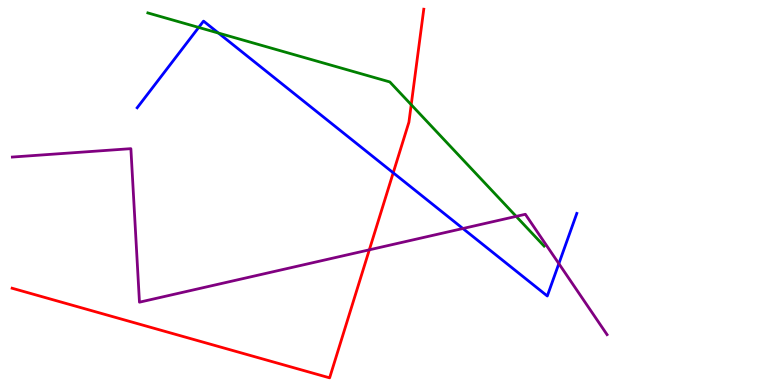[{'lines': ['blue', 'red'], 'intersections': [{'x': 5.07, 'y': 5.51}]}, {'lines': ['green', 'red'], 'intersections': [{'x': 5.31, 'y': 7.28}]}, {'lines': ['purple', 'red'], 'intersections': [{'x': 4.77, 'y': 3.51}]}, {'lines': ['blue', 'green'], 'intersections': [{'x': 2.56, 'y': 9.29}, {'x': 2.82, 'y': 9.14}]}, {'lines': ['blue', 'purple'], 'intersections': [{'x': 5.97, 'y': 4.06}, {'x': 7.21, 'y': 3.15}]}, {'lines': ['green', 'purple'], 'intersections': [{'x': 6.66, 'y': 4.38}]}]